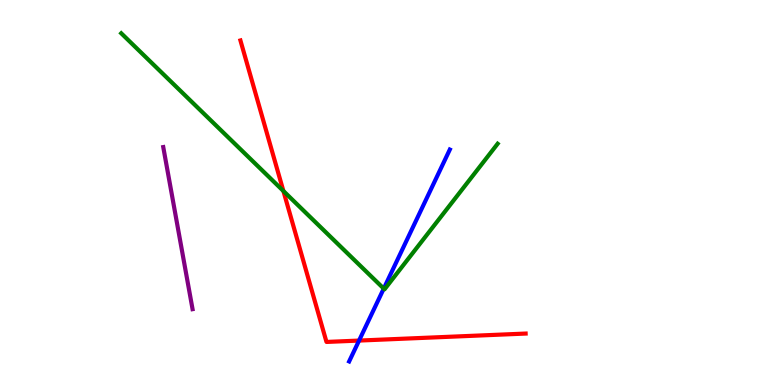[{'lines': ['blue', 'red'], 'intersections': [{'x': 4.63, 'y': 1.15}]}, {'lines': ['green', 'red'], 'intersections': [{'x': 3.66, 'y': 5.04}]}, {'lines': ['purple', 'red'], 'intersections': []}, {'lines': ['blue', 'green'], 'intersections': [{'x': 4.95, 'y': 2.5}]}, {'lines': ['blue', 'purple'], 'intersections': []}, {'lines': ['green', 'purple'], 'intersections': []}]